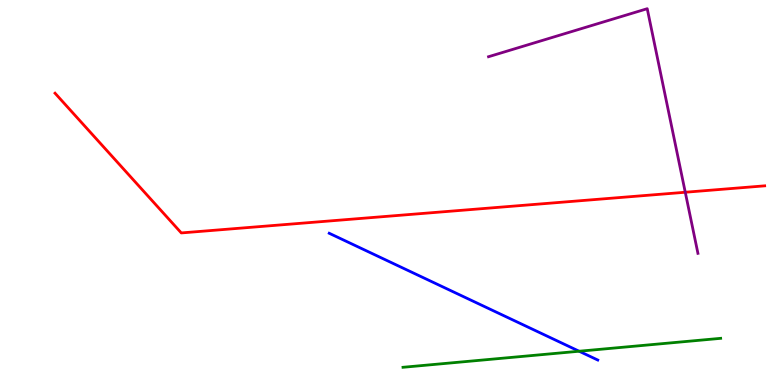[{'lines': ['blue', 'red'], 'intersections': []}, {'lines': ['green', 'red'], 'intersections': []}, {'lines': ['purple', 'red'], 'intersections': [{'x': 8.84, 'y': 5.01}]}, {'lines': ['blue', 'green'], 'intersections': [{'x': 7.47, 'y': 0.877}]}, {'lines': ['blue', 'purple'], 'intersections': []}, {'lines': ['green', 'purple'], 'intersections': []}]